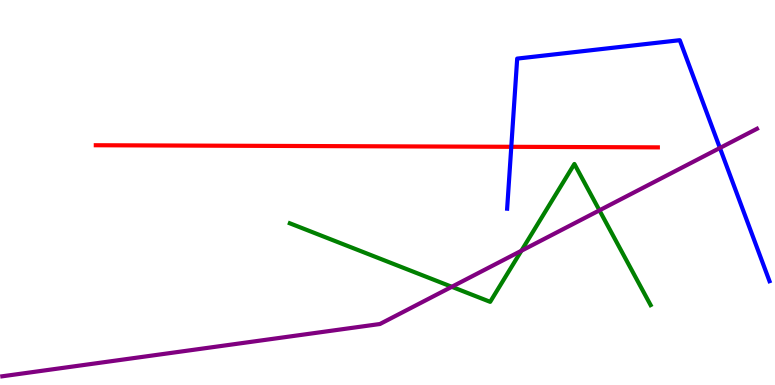[{'lines': ['blue', 'red'], 'intersections': [{'x': 6.6, 'y': 6.19}]}, {'lines': ['green', 'red'], 'intersections': []}, {'lines': ['purple', 'red'], 'intersections': []}, {'lines': ['blue', 'green'], 'intersections': []}, {'lines': ['blue', 'purple'], 'intersections': [{'x': 9.29, 'y': 6.16}]}, {'lines': ['green', 'purple'], 'intersections': [{'x': 5.83, 'y': 2.55}, {'x': 6.73, 'y': 3.49}, {'x': 7.73, 'y': 4.54}]}]